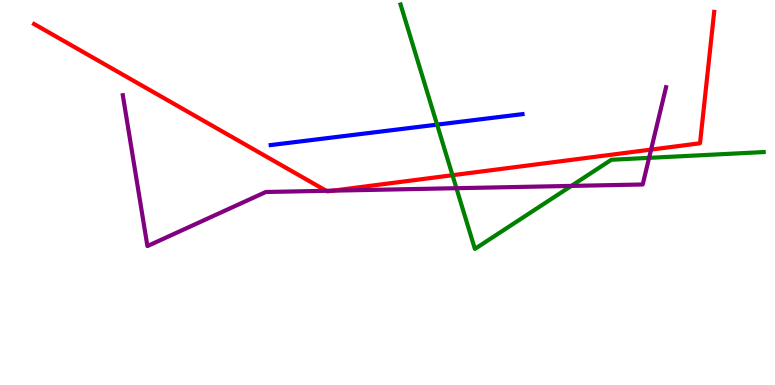[{'lines': ['blue', 'red'], 'intersections': []}, {'lines': ['green', 'red'], 'intersections': [{'x': 5.84, 'y': 5.45}]}, {'lines': ['purple', 'red'], 'intersections': [{'x': 4.21, 'y': 5.04}, {'x': 4.29, 'y': 5.05}, {'x': 8.4, 'y': 6.11}]}, {'lines': ['blue', 'green'], 'intersections': [{'x': 5.64, 'y': 6.76}]}, {'lines': ['blue', 'purple'], 'intersections': []}, {'lines': ['green', 'purple'], 'intersections': [{'x': 5.89, 'y': 5.11}, {'x': 7.37, 'y': 5.17}, {'x': 8.38, 'y': 5.9}]}]